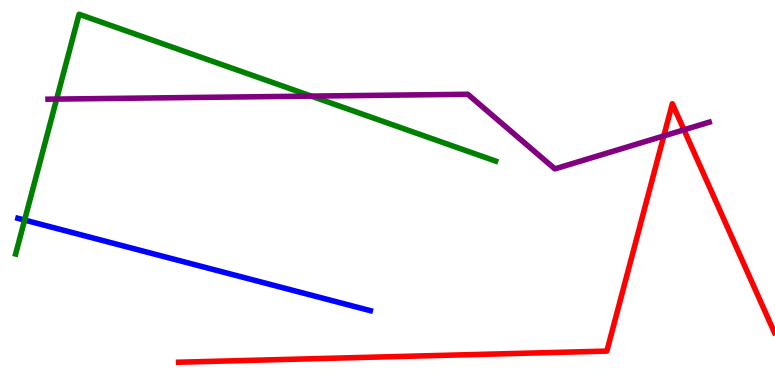[{'lines': ['blue', 'red'], 'intersections': []}, {'lines': ['green', 'red'], 'intersections': []}, {'lines': ['purple', 'red'], 'intersections': [{'x': 8.57, 'y': 6.47}, {'x': 8.83, 'y': 6.63}]}, {'lines': ['blue', 'green'], 'intersections': [{'x': 0.318, 'y': 4.28}]}, {'lines': ['blue', 'purple'], 'intersections': []}, {'lines': ['green', 'purple'], 'intersections': [{'x': 0.731, 'y': 7.43}, {'x': 4.02, 'y': 7.5}]}]